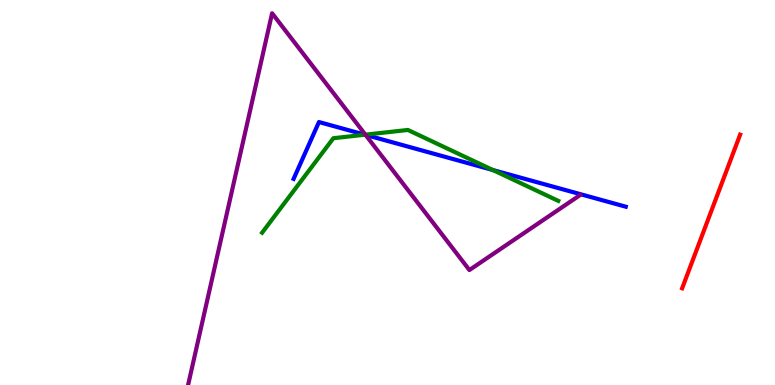[{'lines': ['blue', 'red'], 'intersections': []}, {'lines': ['green', 'red'], 'intersections': []}, {'lines': ['purple', 'red'], 'intersections': []}, {'lines': ['blue', 'green'], 'intersections': [{'x': 4.71, 'y': 6.5}, {'x': 6.36, 'y': 5.58}]}, {'lines': ['blue', 'purple'], 'intersections': [{'x': 4.72, 'y': 6.5}]}, {'lines': ['green', 'purple'], 'intersections': [{'x': 4.71, 'y': 6.5}]}]